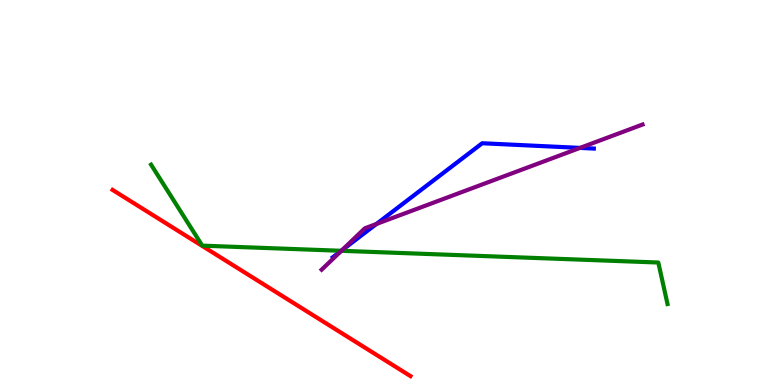[{'lines': ['blue', 'red'], 'intersections': []}, {'lines': ['green', 'red'], 'intersections': []}, {'lines': ['purple', 'red'], 'intersections': []}, {'lines': ['blue', 'green'], 'intersections': [{'x': 4.4, 'y': 3.49}]}, {'lines': ['blue', 'purple'], 'intersections': [{'x': 4.41, 'y': 3.5}, {'x': 4.86, 'y': 4.18}, {'x': 7.48, 'y': 6.16}]}, {'lines': ['green', 'purple'], 'intersections': [{'x': 4.4, 'y': 3.49}]}]